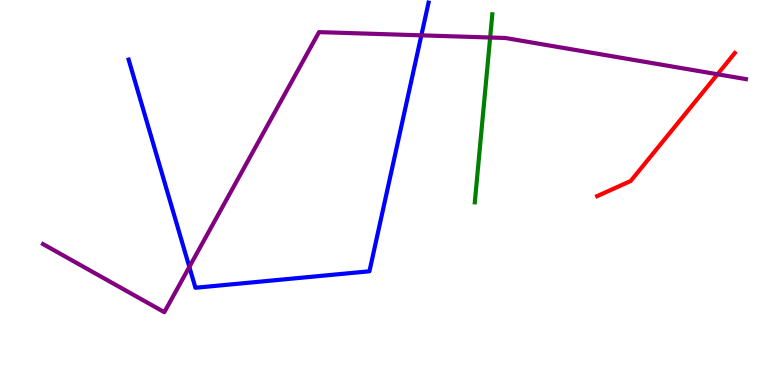[{'lines': ['blue', 'red'], 'intersections': []}, {'lines': ['green', 'red'], 'intersections': []}, {'lines': ['purple', 'red'], 'intersections': [{'x': 9.26, 'y': 8.07}]}, {'lines': ['blue', 'green'], 'intersections': []}, {'lines': ['blue', 'purple'], 'intersections': [{'x': 2.44, 'y': 3.07}, {'x': 5.44, 'y': 9.08}]}, {'lines': ['green', 'purple'], 'intersections': [{'x': 6.32, 'y': 9.03}]}]